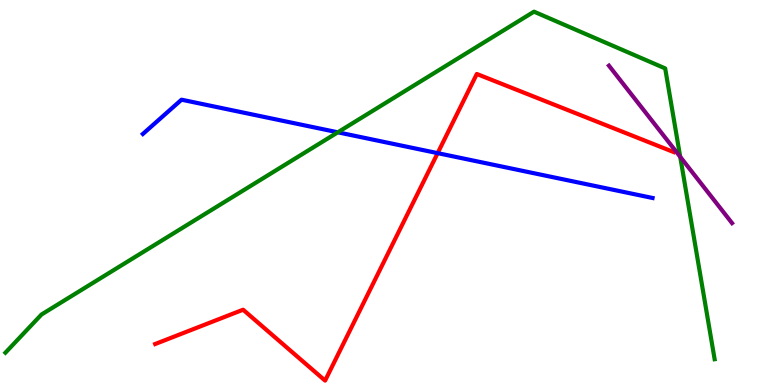[{'lines': ['blue', 'red'], 'intersections': [{'x': 5.65, 'y': 6.02}]}, {'lines': ['green', 'red'], 'intersections': []}, {'lines': ['purple', 'red'], 'intersections': []}, {'lines': ['blue', 'green'], 'intersections': [{'x': 4.36, 'y': 6.56}]}, {'lines': ['blue', 'purple'], 'intersections': []}, {'lines': ['green', 'purple'], 'intersections': [{'x': 8.78, 'y': 5.93}]}]